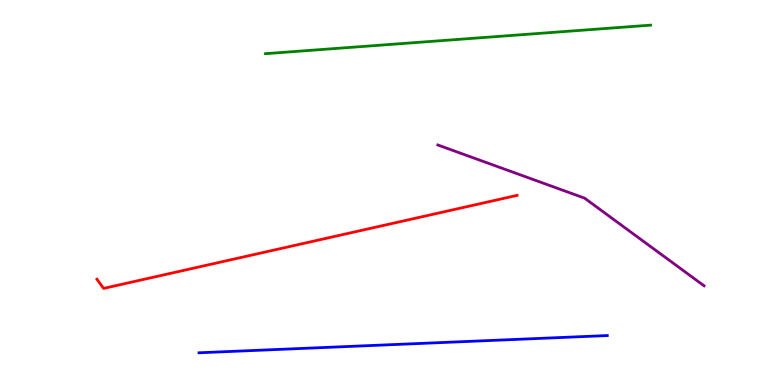[{'lines': ['blue', 'red'], 'intersections': []}, {'lines': ['green', 'red'], 'intersections': []}, {'lines': ['purple', 'red'], 'intersections': []}, {'lines': ['blue', 'green'], 'intersections': []}, {'lines': ['blue', 'purple'], 'intersections': []}, {'lines': ['green', 'purple'], 'intersections': []}]